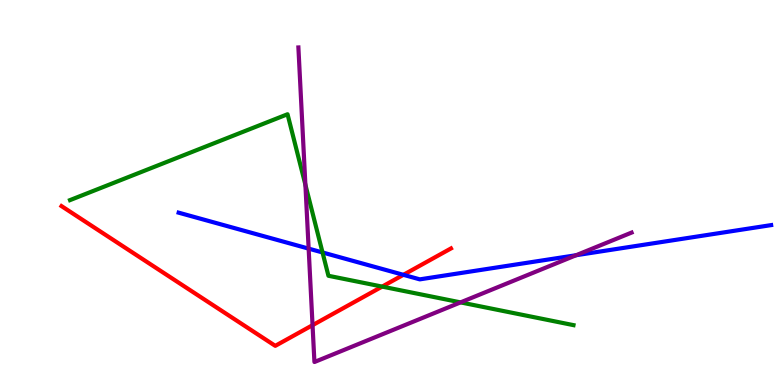[{'lines': ['blue', 'red'], 'intersections': [{'x': 5.21, 'y': 2.86}]}, {'lines': ['green', 'red'], 'intersections': [{'x': 4.93, 'y': 2.56}]}, {'lines': ['purple', 'red'], 'intersections': [{'x': 4.03, 'y': 1.55}]}, {'lines': ['blue', 'green'], 'intersections': [{'x': 4.16, 'y': 3.44}]}, {'lines': ['blue', 'purple'], 'intersections': [{'x': 3.98, 'y': 3.54}, {'x': 7.43, 'y': 3.37}]}, {'lines': ['green', 'purple'], 'intersections': [{'x': 3.94, 'y': 5.2}, {'x': 5.94, 'y': 2.15}]}]